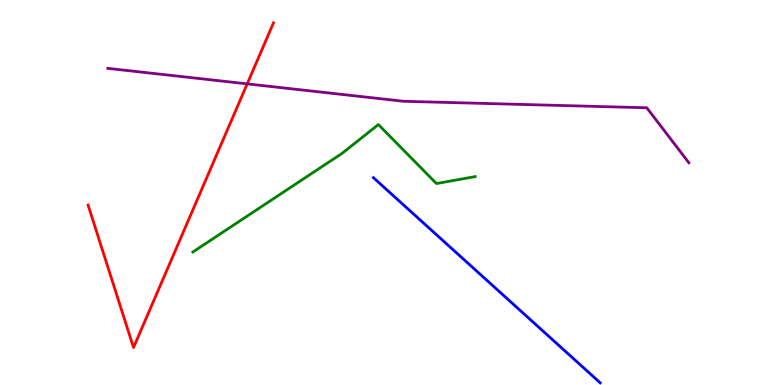[{'lines': ['blue', 'red'], 'intersections': []}, {'lines': ['green', 'red'], 'intersections': []}, {'lines': ['purple', 'red'], 'intersections': [{'x': 3.19, 'y': 7.82}]}, {'lines': ['blue', 'green'], 'intersections': []}, {'lines': ['blue', 'purple'], 'intersections': []}, {'lines': ['green', 'purple'], 'intersections': []}]